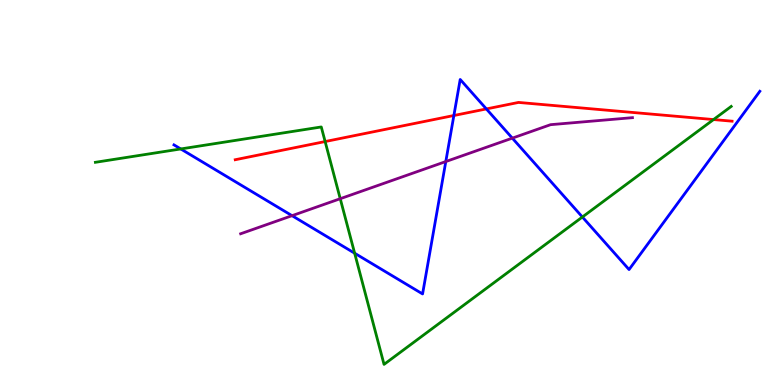[{'lines': ['blue', 'red'], 'intersections': [{'x': 5.86, 'y': 7.0}, {'x': 6.28, 'y': 7.17}]}, {'lines': ['green', 'red'], 'intersections': [{'x': 4.2, 'y': 6.32}, {'x': 9.21, 'y': 6.89}]}, {'lines': ['purple', 'red'], 'intersections': []}, {'lines': ['blue', 'green'], 'intersections': [{'x': 2.33, 'y': 6.13}, {'x': 4.58, 'y': 3.42}, {'x': 7.51, 'y': 4.36}]}, {'lines': ['blue', 'purple'], 'intersections': [{'x': 3.77, 'y': 4.4}, {'x': 5.75, 'y': 5.8}, {'x': 6.61, 'y': 6.41}]}, {'lines': ['green', 'purple'], 'intersections': [{'x': 4.39, 'y': 4.84}]}]